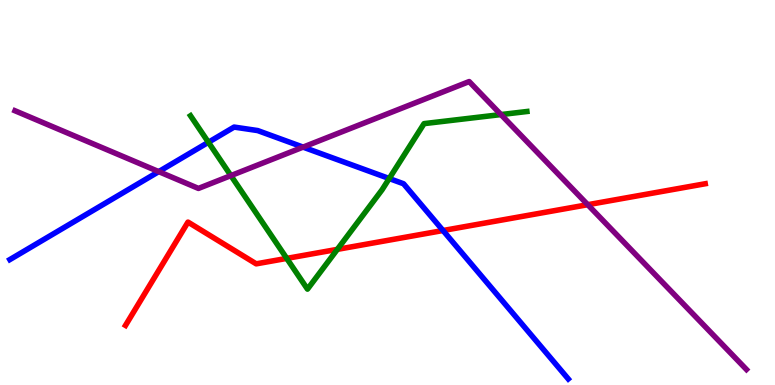[{'lines': ['blue', 'red'], 'intersections': [{'x': 5.72, 'y': 4.01}]}, {'lines': ['green', 'red'], 'intersections': [{'x': 3.7, 'y': 3.29}, {'x': 4.35, 'y': 3.52}]}, {'lines': ['purple', 'red'], 'intersections': [{'x': 7.58, 'y': 4.68}]}, {'lines': ['blue', 'green'], 'intersections': [{'x': 2.69, 'y': 6.3}, {'x': 5.02, 'y': 5.36}]}, {'lines': ['blue', 'purple'], 'intersections': [{'x': 2.05, 'y': 5.54}, {'x': 3.91, 'y': 6.18}]}, {'lines': ['green', 'purple'], 'intersections': [{'x': 2.98, 'y': 5.44}, {'x': 6.46, 'y': 7.02}]}]